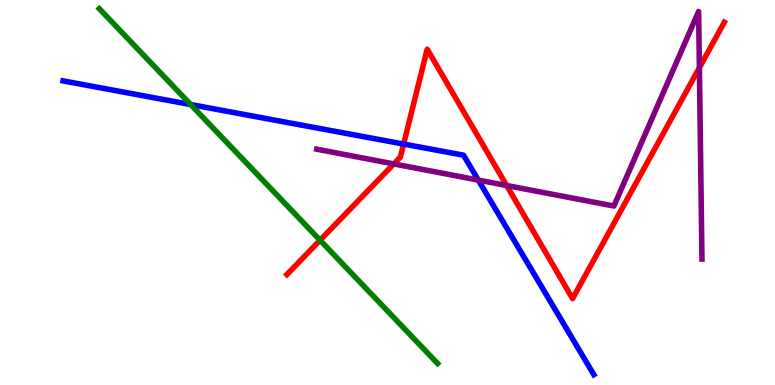[{'lines': ['blue', 'red'], 'intersections': [{'x': 5.21, 'y': 6.26}]}, {'lines': ['green', 'red'], 'intersections': [{'x': 4.13, 'y': 3.76}]}, {'lines': ['purple', 'red'], 'intersections': [{'x': 5.08, 'y': 5.74}, {'x': 6.54, 'y': 5.18}, {'x': 9.02, 'y': 8.24}]}, {'lines': ['blue', 'green'], 'intersections': [{'x': 2.46, 'y': 7.28}]}, {'lines': ['blue', 'purple'], 'intersections': [{'x': 6.17, 'y': 5.32}]}, {'lines': ['green', 'purple'], 'intersections': []}]